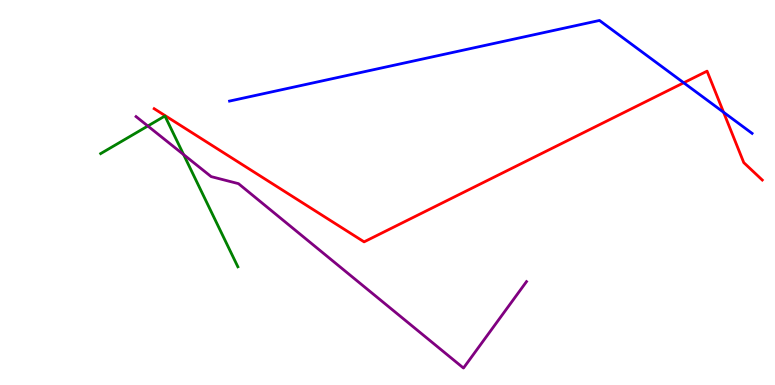[{'lines': ['blue', 'red'], 'intersections': [{'x': 8.82, 'y': 7.85}, {'x': 9.34, 'y': 7.08}]}, {'lines': ['green', 'red'], 'intersections': []}, {'lines': ['purple', 'red'], 'intersections': []}, {'lines': ['blue', 'green'], 'intersections': []}, {'lines': ['blue', 'purple'], 'intersections': []}, {'lines': ['green', 'purple'], 'intersections': [{'x': 1.91, 'y': 6.73}, {'x': 2.37, 'y': 5.98}]}]